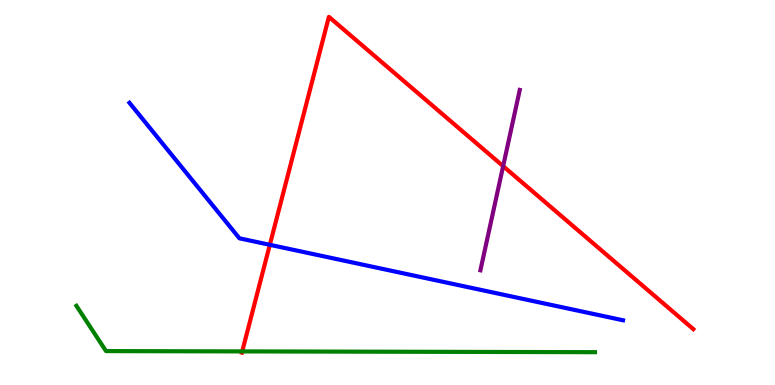[{'lines': ['blue', 'red'], 'intersections': [{'x': 3.48, 'y': 3.64}]}, {'lines': ['green', 'red'], 'intersections': [{'x': 3.13, 'y': 0.873}]}, {'lines': ['purple', 'red'], 'intersections': [{'x': 6.49, 'y': 5.68}]}, {'lines': ['blue', 'green'], 'intersections': []}, {'lines': ['blue', 'purple'], 'intersections': []}, {'lines': ['green', 'purple'], 'intersections': []}]